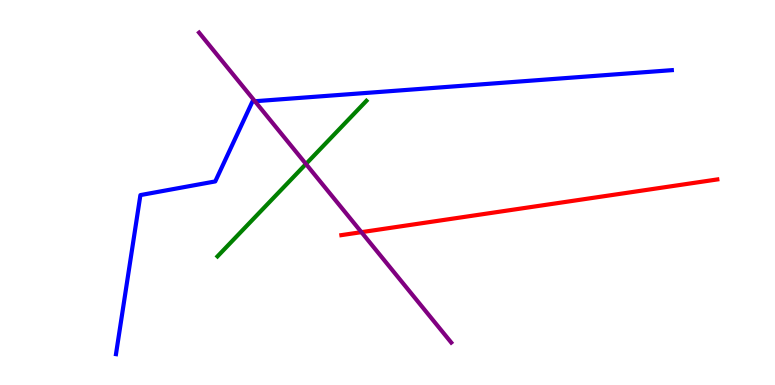[{'lines': ['blue', 'red'], 'intersections': []}, {'lines': ['green', 'red'], 'intersections': []}, {'lines': ['purple', 'red'], 'intersections': [{'x': 4.66, 'y': 3.97}]}, {'lines': ['blue', 'green'], 'intersections': []}, {'lines': ['blue', 'purple'], 'intersections': [{'x': 3.29, 'y': 7.37}]}, {'lines': ['green', 'purple'], 'intersections': [{'x': 3.95, 'y': 5.74}]}]